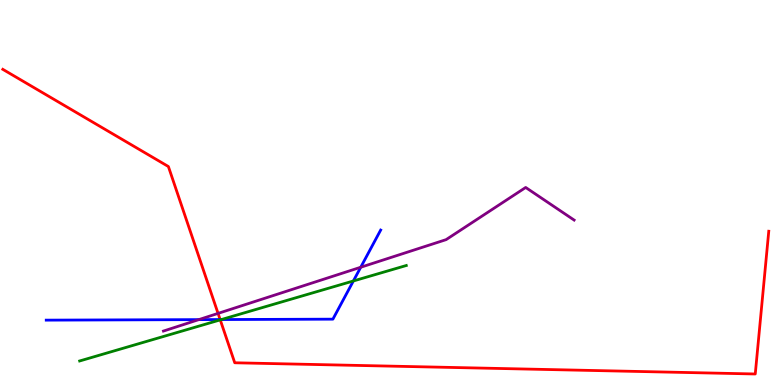[{'lines': ['blue', 'red'], 'intersections': [{'x': 2.84, 'y': 1.7}]}, {'lines': ['green', 'red'], 'intersections': [{'x': 2.84, 'y': 1.69}]}, {'lines': ['purple', 'red'], 'intersections': [{'x': 2.81, 'y': 1.86}]}, {'lines': ['blue', 'green'], 'intersections': [{'x': 2.86, 'y': 1.7}, {'x': 4.56, 'y': 2.7}]}, {'lines': ['blue', 'purple'], 'intersections': [{'x': 2.57, 'y': 1.7}, {'x': 4.65, 'y': 3.06}]}, {'lines': ['green', 'purple'], 'intersections': []}]